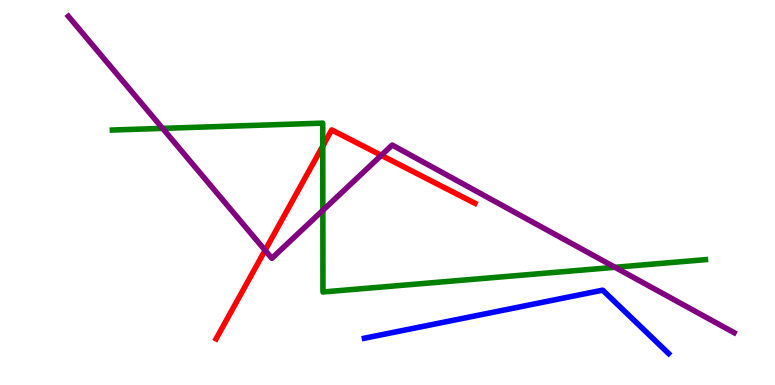[{'lines': ['blue', 'red'], 'intersections': []}, {'lines': ['green', 'red'], 'intersections': [{'x': 4.16, 'y': 6.21}]}, {'lines': ['purple', 'red'], 'intersections': [{'x': 3.42, 'y': 3.5}, {'x': 4.92, 'y': 5.97}]}, {'lines': ['blue', 'green'], 'intersections': []}, {'lines': ['blue', 'purple'], 'intersections': []}, {'lines': ['green', 'purple'], 'intersections': [{'x': 2.1, 'y': 6.67}, {'x': 4.17, 'y': 4.54}, {'x': 7.94, 'y': 3.06}]}]